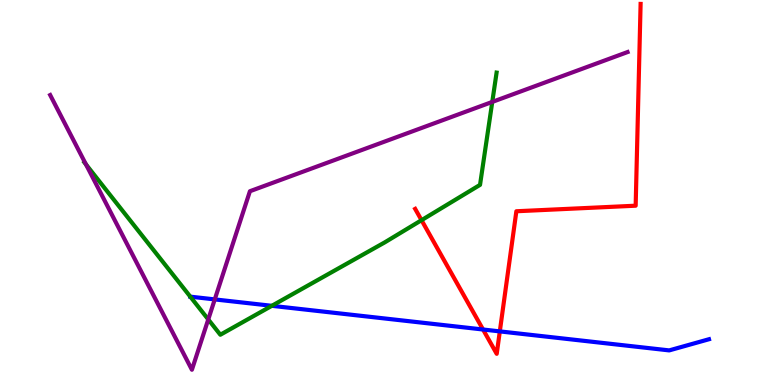[{'lines': ['blue', 'red'], 'intersections': [{'x': 6.23, 'y': 1.44}, {'x': 6.45, 'y': 1.39}]}, {'lines': ['green', 'red'], 'intersections': [{'x': 5.44, 'y': 4.28}]}, {'lines': ['purple', 'red'], 'intersections': []}, {'lines': ['blue', 'green'], 'intersections': [{'x': 2.46, 'y': 2.29}, {'x': 3.51, 'y': 2.06}]}, {'lines': ['blue', 'purple'], 'intersections': [{'x': 2.77, 'y': 2.22}]}, {'lines': ['green', 'purple'], 'intersections': [{'x': 1.11, 'y': 5.73}, {'x': 2.69, 'y': 1.7}, {'x': 6.35, 'y': 7.35}]}]